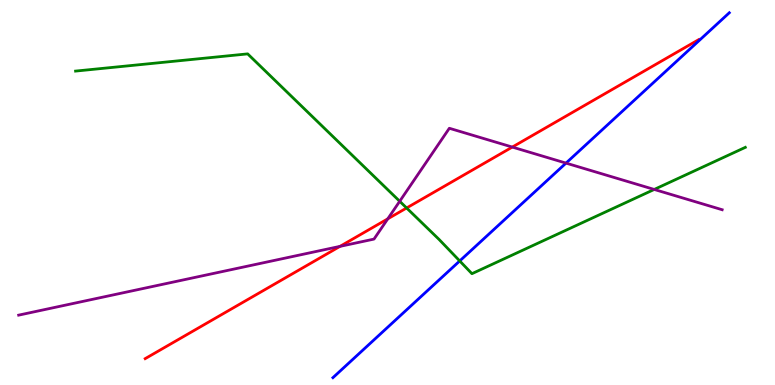[{'lines': ['blue', 'red'], 'intersections': []}, {'lines': ['green', 'red'], 'intersections': [{'x': 5.25, 'y': 4.6}]}, {'lines': ['purple', 'red'], 'intersections': [{'x': 4.39, 'y': 3.6}, {'x': 5.0, 'y': 4.32}, {'x': 6.61, 'y': 6.18}]}, {'lines': ['blue', 'green'], 'intersections': [{'x': 5.93, 'y': 3.22}]}, {'lines': ['blue', 'purple'], 'intersections': [{'x': 7.3, 'y': 5.76}]}, {'lines': ['green', 'purple'], 'intersections': [{'x': 5.16, 'y': 4.77}, {'x': 8.44, 'y': 5.08}]}]